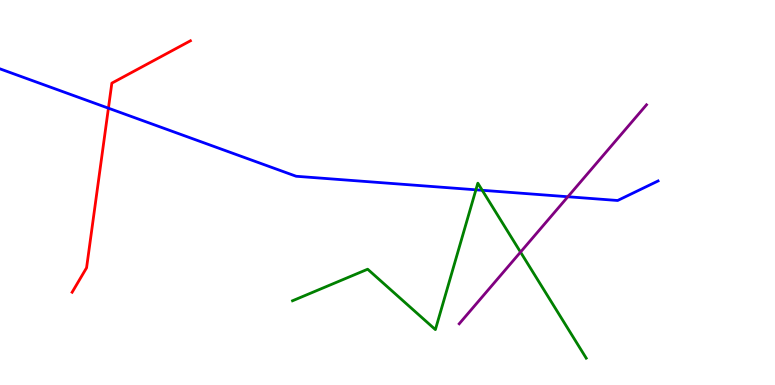[{'lines': ['blue', 'red'], 'intersections': [{'x': 1.4, 'y': 7.19}]}, {'lines': ['green', 'red'], 'intersections': []}, {'lines': ['purple', 'red'], 'intersections': []}, {'lines': ['blue', 'green'], 'intersections': [{'x': 6.14, 'y': 5.07}, {'x': 6.22, 'y': 5.06}]}, {'lines': ['blue', 'purple'], 'intersections': [{'x': 7.33, 'y': 4.89}]}, {'lines': ['green', 'purple'], 'intersections': [{'x': 6.72, 'y': 3.45}]}]